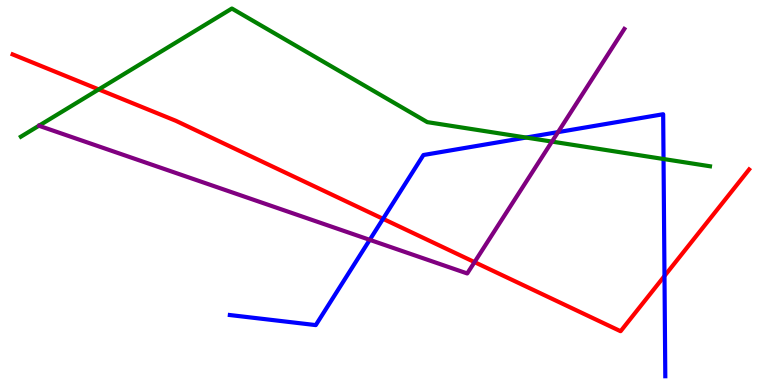[{'lines': ['blue', 'red'], 'intersections': [{'x': 4.94, 'y': 4.32}, {'x': 8.57, 'y': 2.83}]}, {'lines': ['green', 'red'], 'intersections': [{'x': 1.27, 'y': 7.68}]}, {'lines': ['purple', 'red'], 'intersections': [{'x': 6.12, 'y': 3.19}]}, {'lines': ['blue', 'green'], 'intersections': [{'x': 6.79, 'y': 6.43}, {'x': 8.56, 'y': 5.87}]}, {'lines': ['blue', 'purple'], 'intersections': [{'x': 4.77, 'y': 3.77}, {'x': 7.2, 'y': 6.57}]}, {'lines': ['green', 'purple'], 'intersections': [{'x': 7.12, 'y': 6.32}]}]